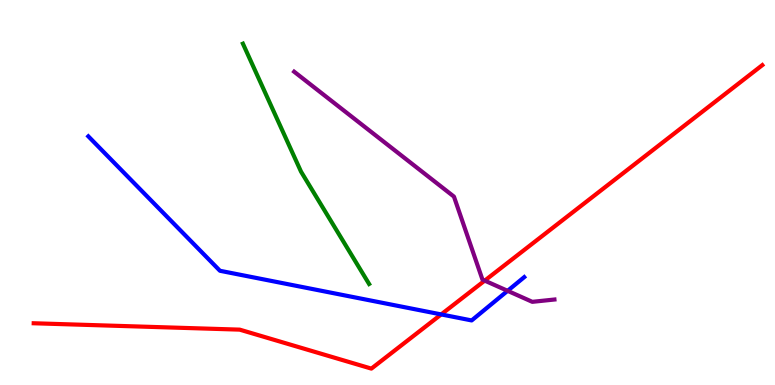[{'lines': ['blue', 'red'], 'intersections': [{'x': 5.69, 'y': 1.83}]}, {'lines': ['green', 'red'], 'intersections': []}, {'lines': ['purple', 'red'], 'intersections': [{'x': 6.25, 'y': 2.71}]}, {'lines': ['blue', 'green'], 'intersections': []}, {'lines': ['blue', 'purple'], 'intersections': [{'x': 6.55, 'y': 2.45}]}, {'lines': ['green', 'purple'], 'intersections': []}]